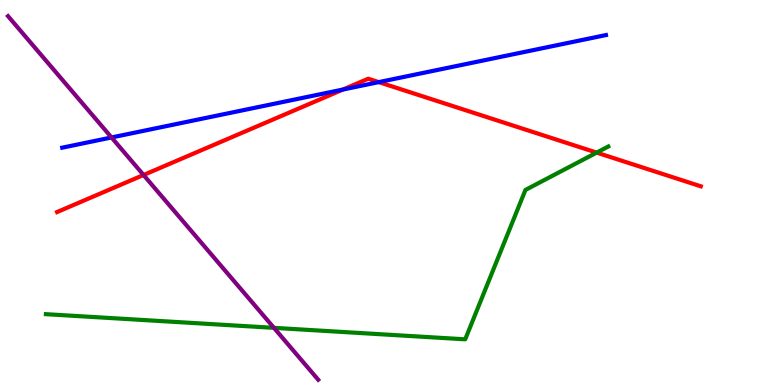[{'lines': ['blue', 'red'], 'intersections': [{'x': 4.43, 'y': 7.67}, {'x': 4.89, 'y': 7.87}]}, {'lines': ['green', 'red'], 'intersections': [{'x': 7.7, 'y': 6.04}]}, {'lines': ['purple', 'red'], 'intersections': [{'x': 1.85, 'y': 5.45}]}, {'lines': ['blue', 'green'], 'intersections': []}, {'lines': ['blue', 'purple'], 'intersections': [{'x': 1.44, 'y': 6.43}]}, {'lines': ['green', 'purple'], 'intersections': [{'x': 3.53, 'y': 1.48}]}]